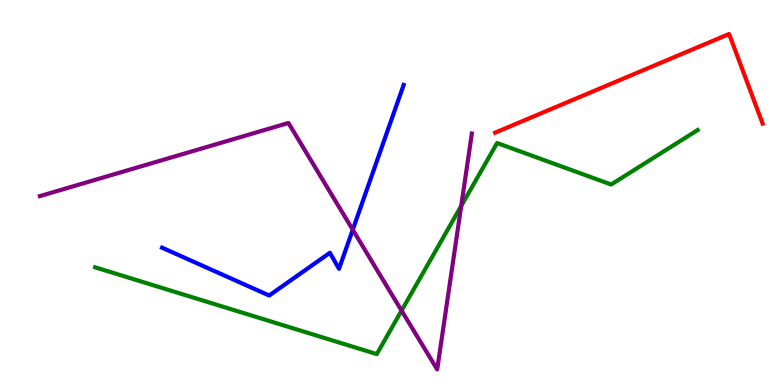[{'lines': ['blue', 'red'], 'intersections': []}, {'lines': ['green', 'red'], 'intersections': []}, {'lines': ['purple', 'red'], 'intersections': []}, {'lines': ['blue', 'green'], 'intersections': []}, {'lines': ['blue', 'purple'], 'intersections': [{'x': 4.55, 'y': 4.03}]}, {'lines': ['green', 'purple'], 'intersections': [{'x': 5.18, 'y': 1.93}, {'x': 5.95, 'y': 4.65}]}]